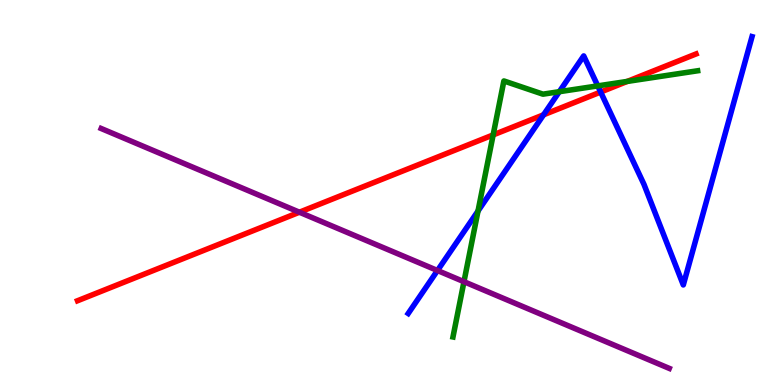[{'lines': ['blue', 'red'], 'intersections': [{'x': 7.01, 'y': 7.02}, {'x': 7.75, 'y': 7.61}]}, {'lines': ['green', 'red'], 'intersections': [{'x': 6.36, 'y': 6.5}, {'x': 8.09, 'y': 7.88}]}, {'lines': ['purple', 'red'], 'intersections': [{'x': 3.86, 'y': 4.49}]}, {'lines': ['blue', 'green'], 'intersections': [{'x': 6.17, 'y': 4.52}, {'x': 7.22, 'y': 7.62}, {'x': 7.71, 'y': 7.77}]}, {'lines': ['blue', 'purple'], 'intersections': [{'x': 5.64, 'y': 2.97}]}, {'lines': ['green', 'purple'], 'intersections': [{'x': 5.99, 'y': 2.68}]}]